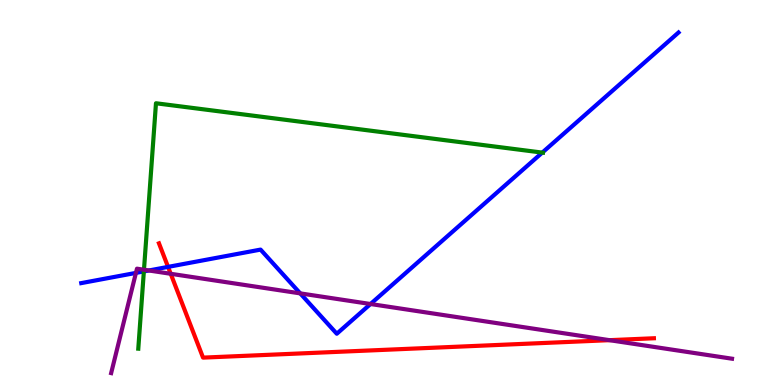[{'lines': ['blue', 'red'], 'intersections': [{'x': 2.17, 'y': 3.07}]}, {'lines': ['green', 'red'], 'intersections': []}, {'lines': ['purple', 'red'], 'intersections': [{'x': 2.2, 'y': 2.89}, {'x': 7.86, 'y': 1.16}]}, {'lines': ['blue', 'green'], 'intersections': [{'x': 1.86, 'y': 2.95}, {'x': 7.0, 'y': 6.04}]}, {'lines': ['blue', 'purple'], 'intersections': [{'x': 1.75, 'y': 2.91}, {'x': 1.92, 'y': 2.97}, {'x': 3.87, 'y': 2.38}, {'x': 4.78, 'y': 2.1}]}, {'lines': ['green', 'purple'], 'intersections': [{'x': 1.86, 'y': 2.99}]}]